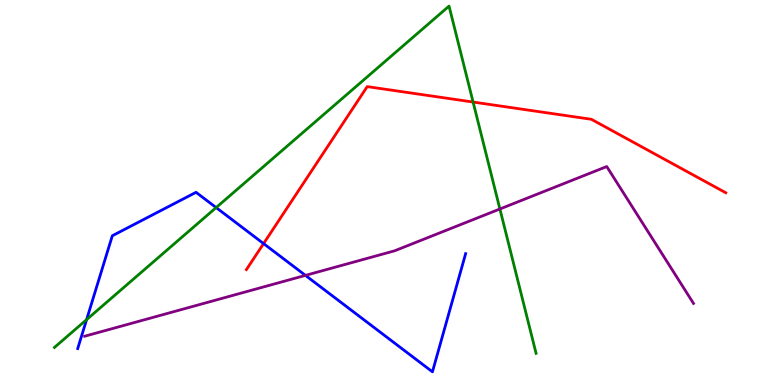[{'lines': ['blue', 'red'], 'intersections': [{'x': 3.4, 'y': 3.67}]}, {'lines': ['green', 'red'], 'intersections': [{'x': 6.1, 'y': 7.35}]}, {'lines': ['purple', 'red'], 'intersections': []}, {'lines': ['blue', 'green'], 'intersections': [{'x': 1.12, 'y': 1.7}, {'x': 2.79, 'y': 4.61}]}, {'lines': ['blue', 'purple'], 'intersections': [{'x': 3.94, 'y': 2.85}]}, {'lines': ['green', 'purple'], 'intersections': [{'x': 6.45, 'y': 4.57}]}]